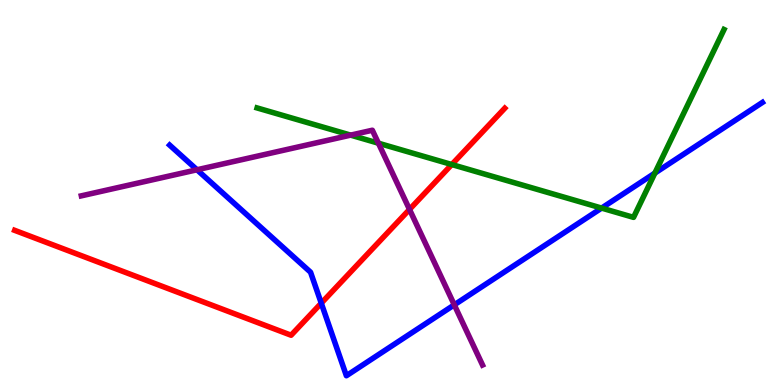[{'lines': ['blue', 'red'], 'intersections': [{'x': 4.15, 'y': 2.13}]}, {'lines': ['green', 'red'], 'intersections': [{'x': 5.83, 'y': 5.73}]}, {'lines': ['purple', 'red'], 'intersections': [{'x': 5.28, 'y': 4.56}]}, {'lines': ['blue', 'green'], 'intersections': [{'x': 7.76, 'y': 4.6}, {'x': 8.45, 'y': 5.5}]}, {'lines': ['blue', 'purple'], 'intersections': [{'x': 2.54, 'y': 5.59}, {'x': 5.86, 'y': 2.08}]}, {'lines': ['green', 'purple'], 'intersections': [{'x': 4.52, 'y': 6.49}, {'x': 4.88, 'y': 6.28}]}]